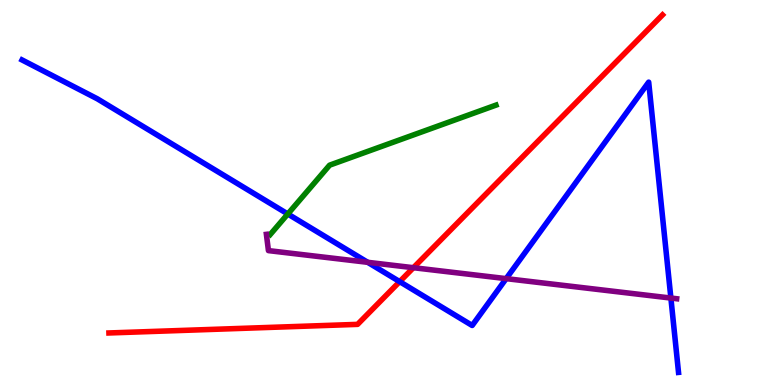[{'lines': ['blue', 'red'], 'intersections': [{'x': 5.16, 'y': 2.68}]}, {'lines': ['green', 'red'], 'intersections': []}, {'lines': ['purple', 'red'], 'intersections': [{'x': 5.33, 'y': 3.05}]}, {'lines': ['blue', 'green'], 'intersections': [{'x': 3.71, 'y': 4.44}]}, {'lines': ['blue', 'purple'], 'intersections': [{'x': 4.74, 'y': 3.19}, {'x': 6.53, 'y': 2.76}, {'x': 8.66, 'y': 2.26}]}, {'lines': ['green', 'purple'], 'intersections': []}]